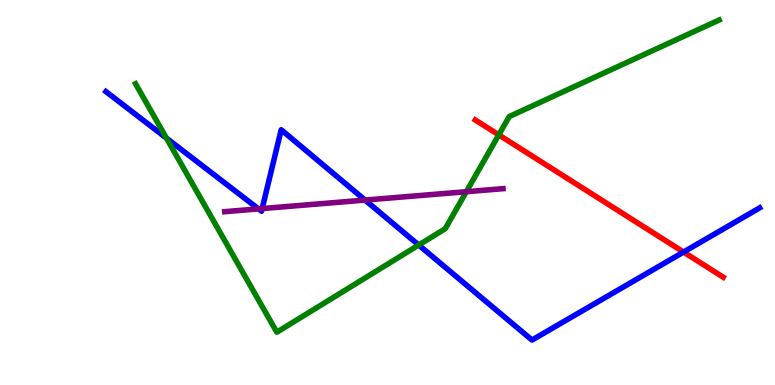[{'lines': ['blue', 'red'], 'intersections': [{'x': 8.82, 'y': 3.45}]}, {'lines': ['green', 'red'], 'intersections': [{'x': 6.44, 'y': 6.5}]}, {'lines': ['purple', 'red'], 'intersections': []}, {'lines': ['blue', 'green'], 'intersections': [{'x': 2.15, 'y': 6.41}, {'x': 5.4, 'y': 3.64}]}, {'lines': ['blue', 'purple'], 'intersections': [{'x': 3.34, 'y': 4.57}, {'x': 3.38, 'y': 4.58}, {'x': 4.71, 'y': 4.8}]}, {'lines': ['green', 'purple'], 'intersections': [{'x': 6.02, 'y': 5.02}]}]